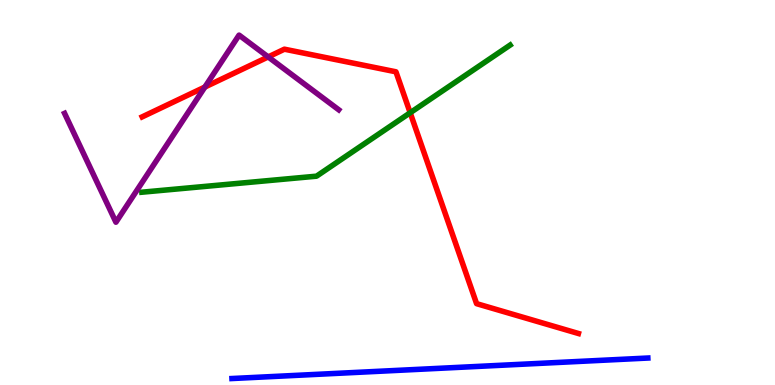[{'lines': ['blue', 'red'], 'intersections': []}, {'lines': ['green', 'red'], 'intersections': [{'x': 5.29, 'y': 7.07}]}, {'lines': ['purple', 'red'], 'intersections': [{'x': 2.64, 'y': 7.74}, {'x': 3.46, 'y': 8.52}]}, {'lines': ['blue', 'green'], 'intersections': []}, {'lines': ['blue', 'purple'], 'intersections': []}, {'lines': ['green', 'purple'], 'intersections': []}]